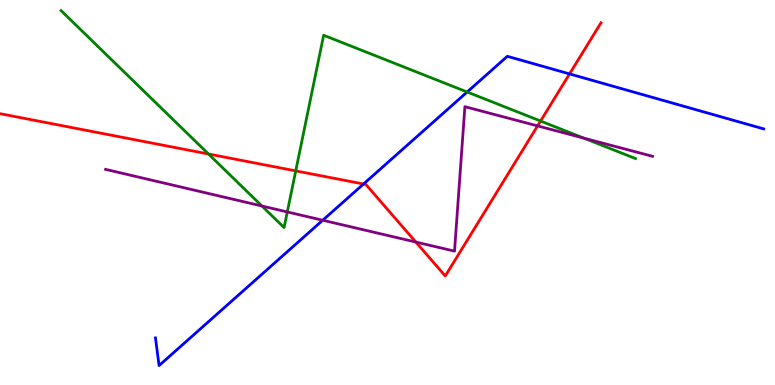[{'lines': ['blue', 'red'], 'intersections': [{'x': 4.69, 'y': 5.22}, {'x': 7.35, 'y': 8.08}]}, {'lines': ['green', 'red'], 'intersections': [{'x': 2.69, 'y': 6.0}, {'x': 3.82, 'y': 5.56}, {'x': 6.98, 'y': 6.86}]}, {'lines': ['purple', 'red'], 'intersections': [{'x': 5.37, 'y': 3.71}, {'x': 6.94, 'y': 6.73}]}, {'lines': ['blue', 'green'], 'intersections': [{'x': 6.03, 'y': 7.61}]}, {'lines': ['blue', 'purple'], 'intersections': [{'x': 4.16, 'y': 4.28}]}, {'lines': ['green', 'purple'], 'intersections': [{'x': 3.38, 'y': 4.65}, {'x': 3.71, 'y': 4.49}, {'x': 7.53, 'y': 6.41}]}]